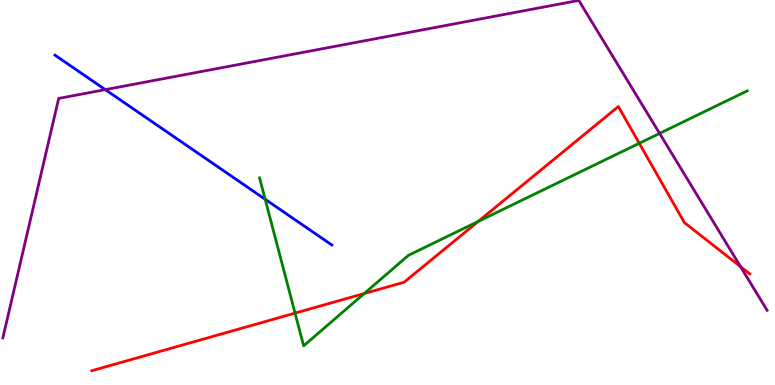[{'lines': ['blue', 'red'], 'intersections': []}, {'lines': ['green', 'red'], 'intersections': [{'x': 3.81, 'y': 1.87}, {'x': 4.7, 'y': 2.38}, {'x': 6.17, 'y': 4.25}, {'x': 8.25, 'y': 6.28}]}, {'lines': ['purple', 'red'], 'intersections': [{'x': 9.56, 'y': 3.07}]}, {'lines': ['blue', 'green'], 'intersections': [{'x': 3.42, 'y': 4.82}]}, {'lines': ['blue', 'purple'], 'intersections': [{'x': 1.36, 'y': 7.67}]}, {'lines': ['green', 'purple'], 'intersections': [{'x': 8.51, 'y': 6.53}]}]